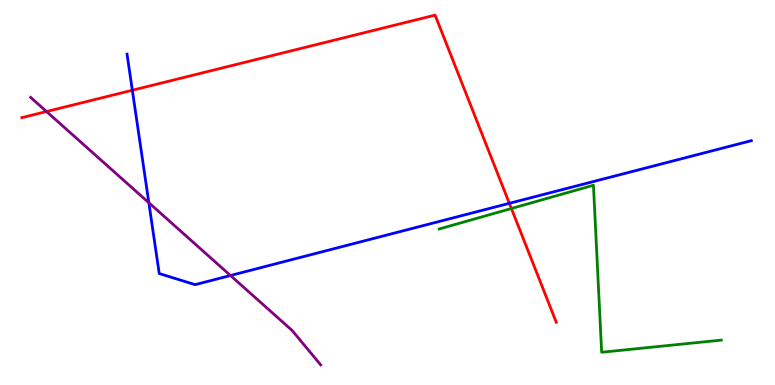[{'lines': ['blue', 'red'], 'intersections': [{'x': 1.71, 'y': 7.66}, {'x': 6.57, 'y': 4.72}]}, {'lines': ['green', 'red'], 'intersections': [{'x': 6.6, 'y': 4.58}]}, {'lines': ['purple', 'red'], 'intersections': [{'x': 0.6, 'y': 7.1}]}, {'lines': ['blue', 'green'], 'intersections': []}, {'lines': ['blue', 'purple'], 'intersections': [{'x': 1.92, 'y': 4.73}, {'x': 2.97, 'y': 2.84}]}, {'lines': ['green', 'purple'], 'intersections': []}]